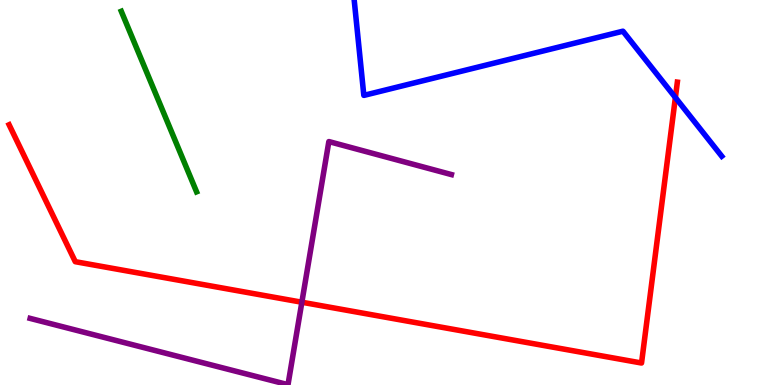[{'lines': ['blue', 'red'], 'intersections': [{'x': 8.71, 'y': 7.47}]}, {'lines': ['green', 'red'], 'intersections': []}, {'lines': ['purple', 'red'], 'intersections': [{'x': 3.89, 'y': 2.15}]}, {'lines': ['blue', 'green'], 'intersections': []}, {'lines': ['blue', 'purple'], 'intersections': []}, {'lines': ['green', 'purple'], 'intersections': []}]